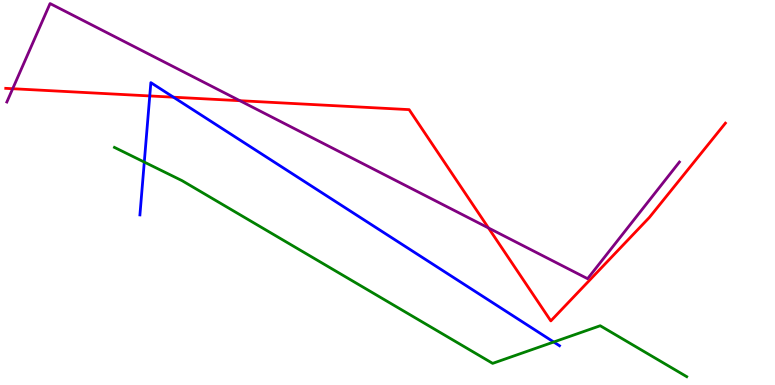[{'lines': ['blue', 'red'], 'intersections': [{'x': 1.93, 'y': 7.51}, {'x': 2.24, 'y': 7.48}]}, {'lines': ['green', 'red'], 'intersections': []}, {'lines': ['purple', 'red'], 'intersections': [{'x': 0.164, 'y': 7.7}, {'x': 3.09, 'y': 7.38}, {'x': 6.3, 'y': 4.08}]}, {'lines': ['blue', 'green'], 'intersections': [{'x': 1.86, 'y': 5.79}, {'x': 7.14, 'y': 1.12}]}, {'lines': ['blue', 'purple'], 'intersections': []}, {'lines': ['green', 'purple'], 'intersections': []}]